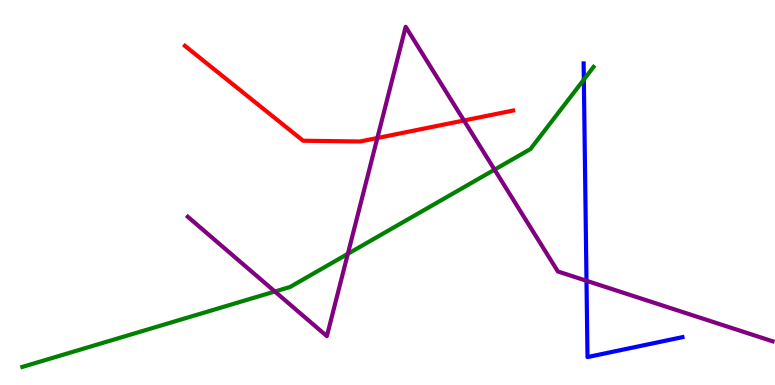[{'lines': ['blue', 'red'], 'intersections': []}, {'lines': ['green', 'red'], 'intersections': []}, {'lines': ['purple', 'red'], 'intersections': [{'x': 4.87, 'y': 6.42}, {'x': 5.99, 'y': 6.87}]}, {'lines': ['blue', 'green'], 'intersections': [{'x': 7.53, 'y': 7.93}]}, {'lines': ['blue', 'purple'], 'intersections': [{'x': 7.57, 'y': 2.71}]}, {'lines': ['green', 'purple'], 'intersections': [{'x': 3.55, 'y': 2.43}, {'x': 4.49, 'y': 3.41}, {'x': 6.38, 'y': 5.59}]}]